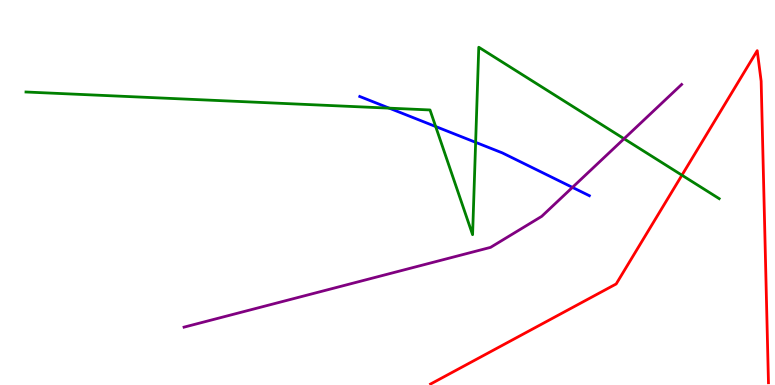[{'lines': ['blue', 'red'], 'intersections': []}, {'lines': ['green', 'red'], 'intersections': [{'x': 8.8, 'y': 5.45}]}, {'lines': ['purple', 'red'], 'intersections': []}, {'lines': ['blue', 'green'], 'intersections': [{'x': 5.02, 'y': 7.19}, {'x': 5.62, 'y': 6.71}, {'x': 6.14, 'y': 6.3}]}, {'lines': ['blue', 'purple'], 'intersections': [{'x': 7.39, 'y': 5.13}]}, {'lines': ['green', 'purple'], 'intersections': [{'x': 8.05, 'y': 6.4}]}]